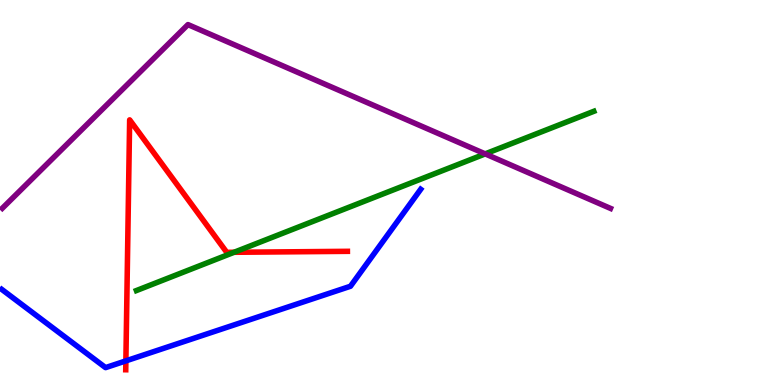[{'lines': ['blue', 'red'], 'intersections': [{'x': 1.62, 'y': 0.627}]}, {'lines': ['green', 'red'], 'intersections': [{'x': 3.02, 'y': 3.45}]}, {'lines': ['purple', 'red'], 'intersections': []}, {'lines': ['blue', 'green'], 'intersections': []}, {'lines': ['blue', 'purple'], 'intersections': []}, {'lines': ['green', 'purple'], 'intersections': [{'x': 6.26, 'y': 6.0}]}]